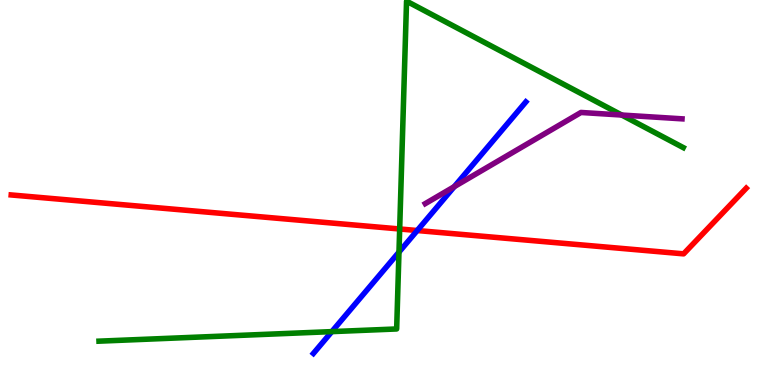[{'lines': ['blue', 'red'], 'intersections': [{'x': 5.38, 'y': 4.01}]}, {'lines': ['green', 'red'], 'intersections': [{'x': 5.16, 'y': 4.05}]}, {'lines': ['purple', 'red'], 'intersections': []}, {'lines': ['blue', 'green'], 'intersections': [{'x': 4.28, 'y': 1.39}, {'x': 5.15, 'y': 3.45}]}, {'lines': ['blue', 'purple'], 'intersections': [{'x': 5.86, 'y': 5.15}]}, {'lines': ['green', 'purple'], 'intersections': [{'x': 8.02, 'y': 7.01}]}]